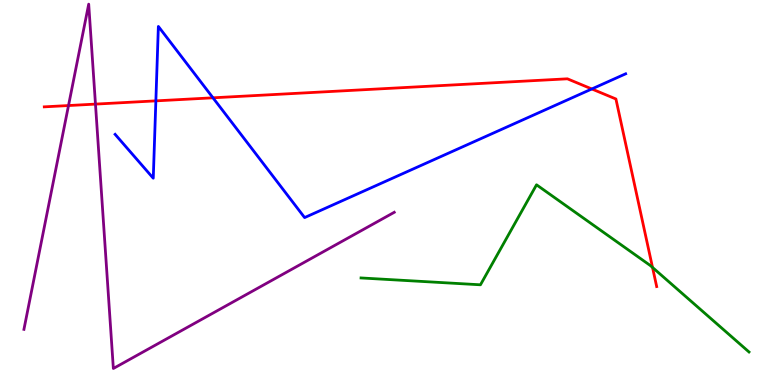[{'lines': ['blue', 'red'], 'intersections': [{'x': 2.01, 'y': 7.38}, {'x': 2.75, 'y': 7.46}, {'x': 7.64, 'y': 7.69}]}, {'lines': ['green', 'red'], 'intersections': [{'x': 8.42, 'y': 3.05}]}, {'lines': ['purple', 'red'], 'intersections': [{'x': 0.884, 'y': 7.26}, {'x': 1.23, 'y': 7.3}]}, {'lines': ['blue', 'green'], 'intersections': []}, {'lines': ['blue', 'purple'], 'intersections': []}, {'lines': ['green', 'purple'], 'intersections': []}]